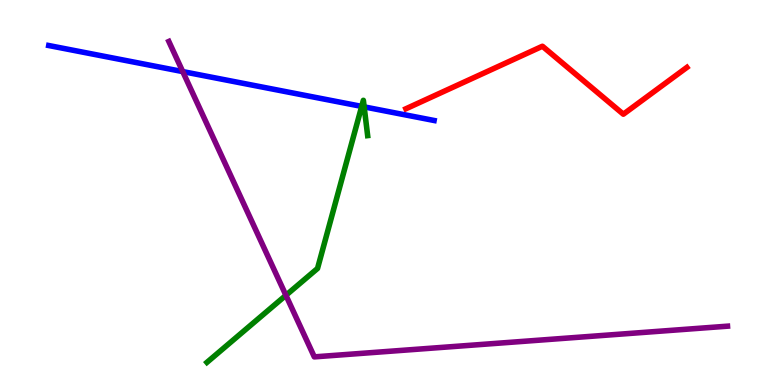[{'lines': ['blue', 'red'], 'intersections': []}, {'lines': ['green', 'red'], 'intersections': []}, {'lines': ['purple', 'red'], 'intersections': []}, {'lines': ['blue', 'green'], 'intersections': [{'x': 4.67, 'y': 7.24}, {'x': 4.7, 'y': 7.22}]}, {'lines': ['blue', 'purple'], 'intersections': [{'x': 2.36, 'y': 8.14}]}, {'lines': ['green', 'purple'], 'intersections': [{'x': 3.69, 'y': 2.33}]}]